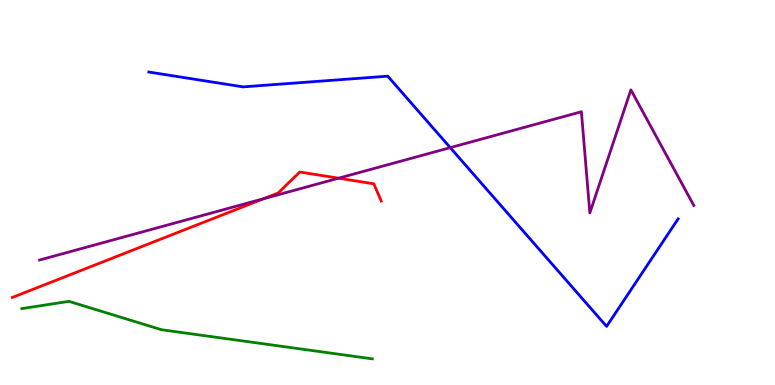[{'lines': ['blue', 'red'], 'intersections': []}, {'lines': ['green', 'red'], 'intersections': []}, {'lines': ['purple', 'red'], 'intersections': [{'x': 3.4, 'y': 4.84}, {'x': 4.37, 'y': 5.37}]}, {'lines': ['blue', 'green'], 'intersections': []}, {'lines': ['blue', 'purple'], 'intersections': [{'x': 5.81, 'y': 6.17}]}, {'lines': ['green', 'purple'], 'intersections': []}]